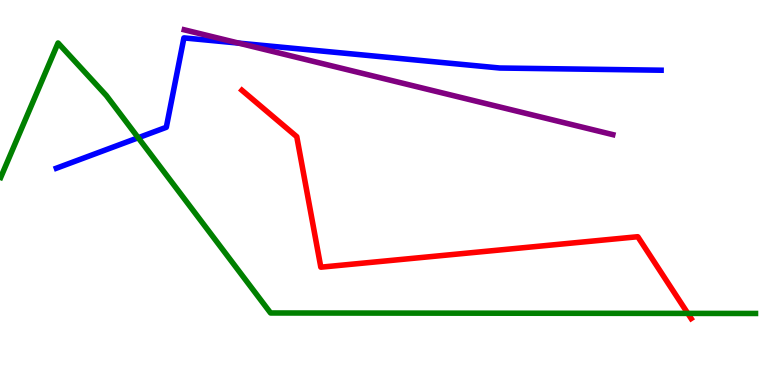[{'lines': ['blue', 'red'], 'intersections': []}, {'lines': ['green', 'red'], 'intersections': [{'x': 8.87, 'y': 1.86}]}, {'lines': ['purple', 'red'], 'intersections': []}, {'lines': ['blue', 'green'], 'intersections': [{'x': 1.78, 'y': 6.42}]}, {'lines': ['blue', 'purple'], 'intersections': [{'x': 3.08, 'y': 8.88}]}, {'lines': ['green', 'purple'], 'intersections': []}]